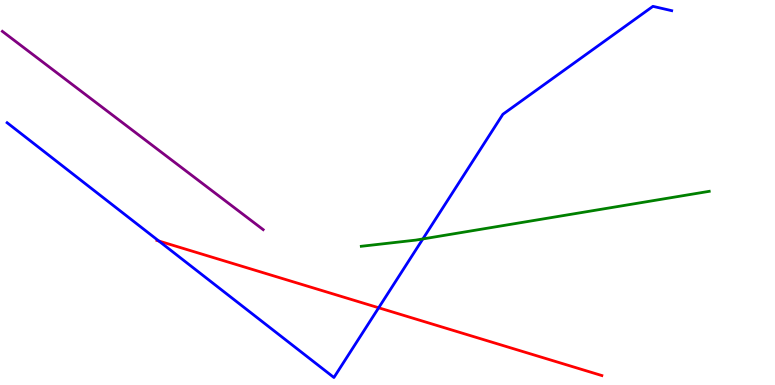[{'lines': ['blue', 'red'], 'intersections': [{'x': 2.05, 'y': 3.74}, {'x': 4.89, 'y': 2.01}]}, {'lines': ['green', 'red'], 'intersections': []}, {'lines': ['purple', 'red'], 'intersections': []}, {'lines': ['blue', 'green'], 'intersections': [{'x': 5.46, 'y': 3.79}]}, {'lines': ['blue', 'purple'], 'intersections': []}, {'lines': ['green', 'purple'], 'intersections': []}]